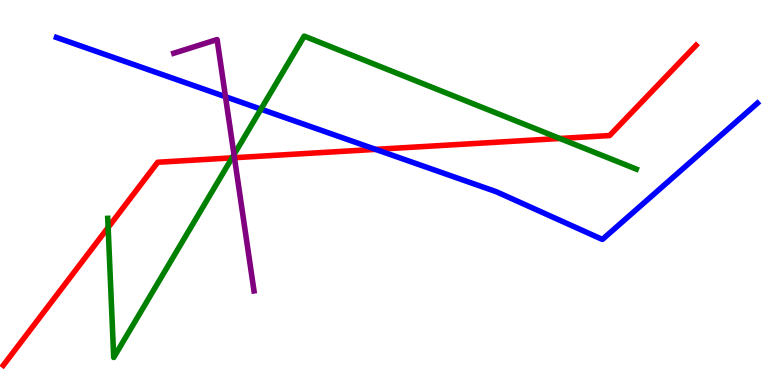[{'lines': ['blue', 'red'], 'intersections': [{'x': 4.85, 'y': 6.12}]}, {'lines': ['green', 'red'], 'intersections': [{'x': 1.4, 'y': 4.09}, {'x': 2.99, 'y': 5.9}, {'x': 7.22, 'y': 6.4}]}, {'lines': ['purple', 'red'], 'intersections': [{'x': 3.03, 'y': 5.9}]}, {'lines': ['blue', 'green'], 'intersections': [{'x': 3.37, 'y': 7.16}]}, {'lines': ['blue', 'purple'], 'intersections': [{'x': 2.91, 'y': 7.49}]}, {'lines': ['green', 'purple'], 'intersections': [{'x': 3.02, 'y': 5.98}]}]